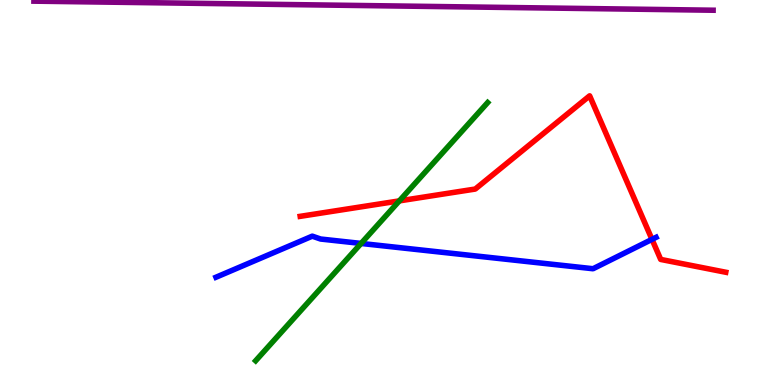[{'lines': ['blue', 'red'], 'intersections': [{'x': 8.41, 'y': 3.78}]}, {'lines': ['green', 'red'], 'intersections': [{'x': 5.15, 'y': 4.78}]}, {'lines': ['purple', 'red'], 'intersections': []}, {'lines': ['blue', 'green'], 'intersections': [{'x': 4.66, 'y': 3.68}]}, {'lines': ['blue', 'purple'], 'intersections': []}, {'lines': ['green', 'purple'], 'intersections': []}]